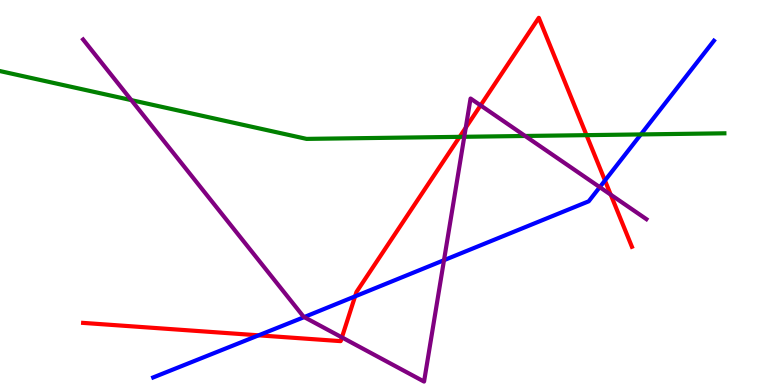[{'lines': ['blue', 'red'], 'intersections': [{'x': 3.34, 'y': 1.29}, {'x': 4.58, 'y': 2.3}, {'x': 7.81, 'y': 5.31}]}, {'lines': ['green', 'red'], 'intersections': [{'x': 5.93, 'y': 6.45}, {'x': 7.57, 'y': 6.49}]}, {'lines': ['purple', 'red'], 'intersections': [{'x': 4.41, 'y': 1.24}, {'x': 6.01, 'y': 6.68}, {'x': 6.2, 'y': 7.26}, {'x': 7.88, 'y': 4.94}]}, {'lines': ['blue', 'green'], 'intersections': [{'x': 8.27, 'y': 6.51}]}, {'lines': ['blue', 'purple'], 'intersections': [{'x': 3.92, 'y': 1.76}, {'x': 5.73, 'y': 3.24}, {'x': 7.74, 'y': 5.14}]}, {'lines': ['green', 'purple'], 'intersections': [{'x': 1.69, 'y': 7.4}, {'x': 5.99, 'y': 6.45}, {'x': 6.78, 'y': 6.47}]}]